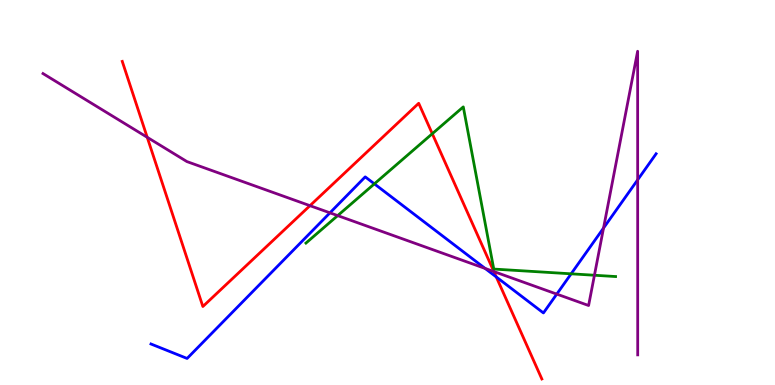[{'lines': ['blue', 'red'], 'intersections': [{'x': 6.4, 'y': 2.81}]}, {'lines': ['green', 'red'], 'intersections': [{'x': 5.58, 'y': 6.53}]}, {'lines': ['purple', 'red'], 'intersections': [{'x': 1.9, 'y': 6.43}, {'x': 4.0, 'y': 4.66}, {'x': 6.37, 'y': 2.95}]}, {'lines': ['blue', 'green'], 'intersections': [{'x': 4.83, 'y': 5.22}, {'x': 7.37, 'y': 2.89}]}, {'lines': ['blue', 'purple'], 'intersections': [{'x': 4.26, 'y': 4.47}, {'x': 6.26, 'y': 3.03}, {'x': 7.18, 'y': 2.36}, {'x': 7.79, 'y': 4.08}, {'x': 8.23, 'y': 5.33}]}, {'lines': ['green', 'purple'], 'intersections': [{'x': 4.36, 'y': 4.4}, {'x': 7.67, 'y': 2.85}]}]